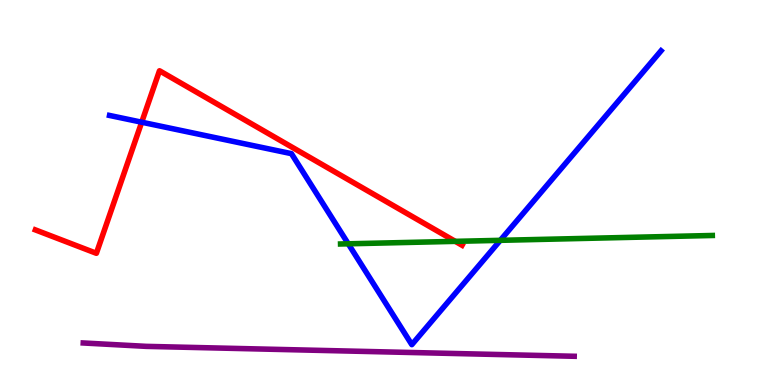[{'lines': ['blue', 'red'], 'intersections': [{'x': 1.83, 'y': 6.83}]}, {'lines': ['green', 'red'], 'intersections': [{'x': 5.87, 'y': 3.73}]}, {'lines': ['purple', 'red'], 'intersections': []}, {'lines': ['blue', 'green'], 'intersections': [{'x': 4.49, 'y': 3.67}, {'x': 6.46, 'y': 3.76}]}, {'lines': ['blue', 'purple'], 'intersections': []}, {'lines': ['green', 'purple'], 'intersections': []}]